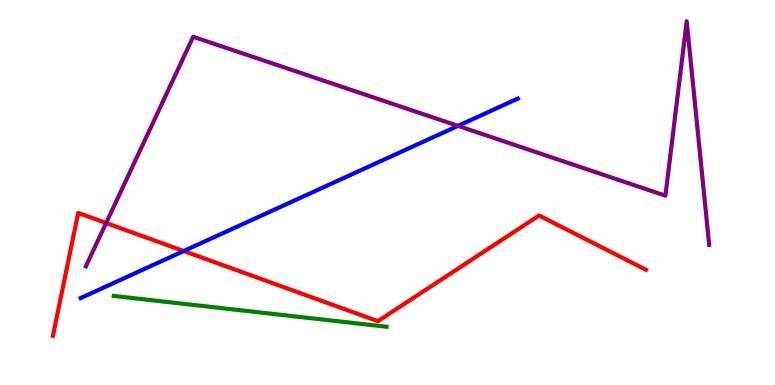[{'lines': ['blue', 'red'], 'intersections': [{'x': 2.37, 'y': 3.48}]}, {'lines': ['green', 'red'], 'intersections': []}, {'lines': ['purple', 'red'], 'intersections': [{'x': 1.37, 'y': 4.21}]}, {'lines': ['blue', 'green'], 'intersections': []}, {'lines': ['blue', 'purple'], 'intersections': [{'x': 5.91, 'y': 6.73}]}, {'lines': ['green', 'purple'], 'intersections': []}]